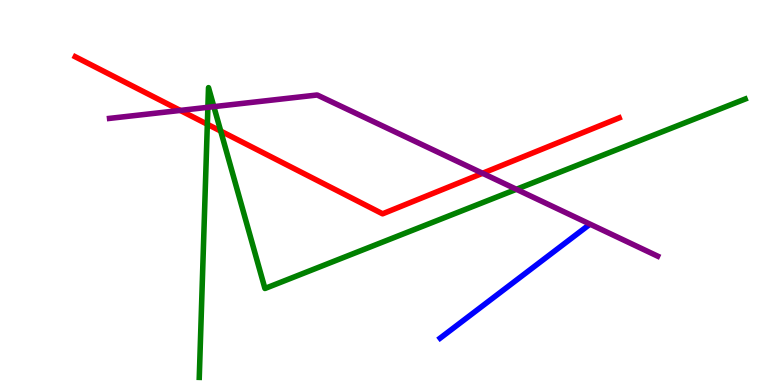[{'lines': ['blue', 'red'], 'intersections': []}, {'lines': ['green', 'red'], 'intersections': [{'x': 2.68, 'y': 6.77}, {'x': 2.85, 'y': 6.59}]}, {'lines': ['purple', 'red'], 'intersections': [{'x': 2.33, 'y': 7.13}, {'x': 6.23, 'y': 5.5}]}, {'lines': ['blue', 'green'], 'intersections': []}, {'lines': ['blue', 'purple'], 'intersections': []}, {'lines': ['green', 'purple'], 'intersections': [{'x': 2.68, 'y': 7.21}, {'x': 2.76, 'y': 7.23}, {'x': 6.66, 'y': 5.08}]}]